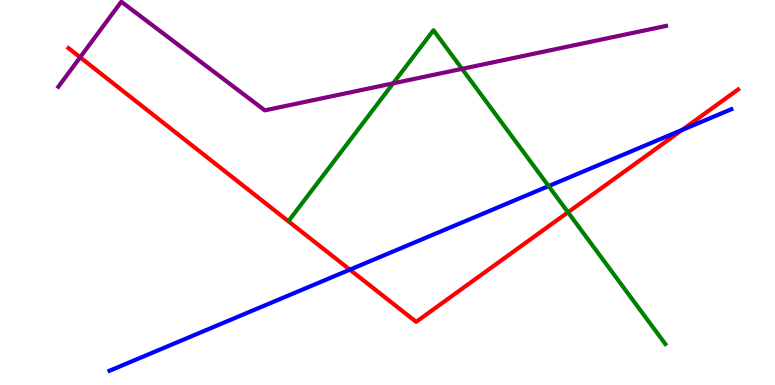[{'lines': ['blue', 'red'], 'intersections': [{'x': 4.51, 'y': 3.0}, {'x': 8.8, 'y': 6.62}]}, {'lines': ['green', 'red'], 'intersections': [{'x': 7.33, 'y': 4.49}]}, {'lines': ['purple', 'red'], 'intersections': [{'x': 1.03, 'y': 8.51}]}, {'lines': ['blue', 'green'], 'intersections': [{'x': 7.08, 'y': 5.17}]}, {'lines': ['blue', 'purple'], 'intersections': []}, {'lines': ['green', 'purple'], 'intersections': [{'x': 5.07, 'y': 7.84}, {'x': 5.96, 'y': 8.21}]}]